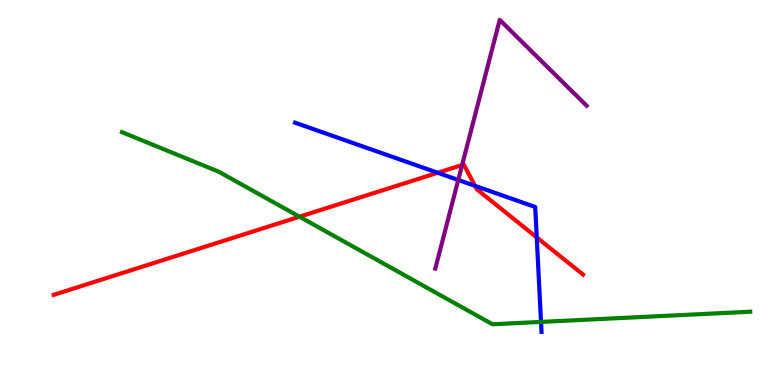[{'lines': ['blue', 'red'], 'intersections': [{'x': 5.65, 'y': 5.51}, {'x': 6.13, 'y': 5.17}, {'x': 6.93, 'y': 3.83}]}, {'lines': ['green', 'red'], 'intersections': [{'x': 3.86, 'y': 4.37}]}, {'lines': ['purple', 'red'], 'intersections': [{'x': 5.96, 'y': 5.71}]}, {'lines': ['blue', 'green'], 'intersections': [{'x': 6.98, 'y': 1.64}]}, {'lines': ['blue', 'purple'], 'intersections': [{'x': 5.91, 'y': 5.33}]}, {'lines': ['green', 'purple'], 'intersections': []}]